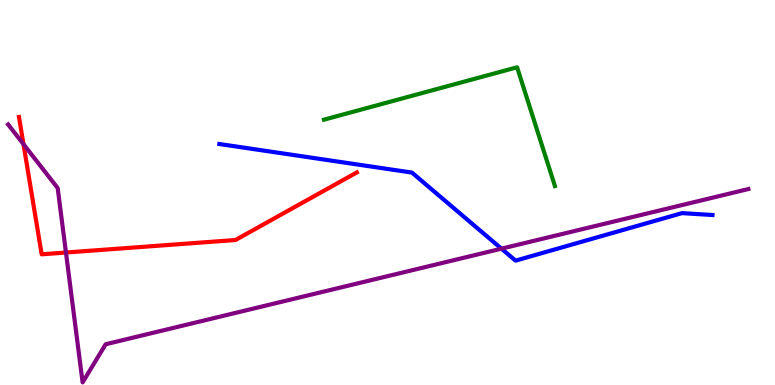[{'lines': ['blue', 'red'], 'intersections': []}, {'lines': ['green', 'red'], 'intersections': []}, {'lines': ['purple', 'red'], 'intersections': [{'x': 0.303, 'y': 6.26}, {'x': 0.851, 'y': 3.44}]}, {'lines': ['blue', 'green'], 'intersections': []}, {'lines': ['blue', 'purple'], 'intersections': [{'x': 6.47, 'y': 3.54}]}, {'lines': ['green', 'purple'], 'intersections': []}]